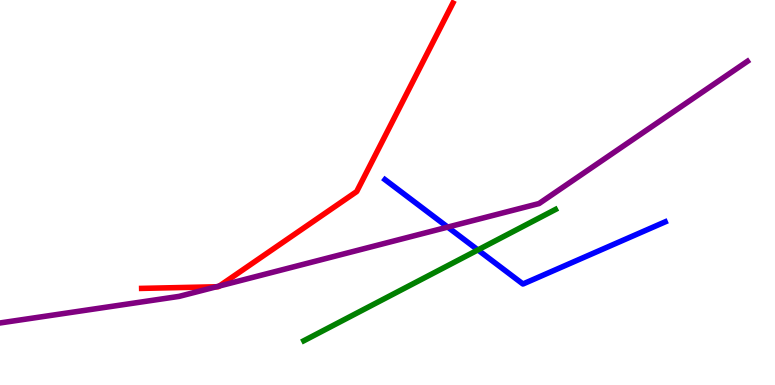[{'lines': ['blue', 'red'], 'intersections': []}, {'lines': ['green', 'red'], 'intersections': []}, {'lines': ['purple', 'red'], 'intersections': [{'x': 2.79, 'y': 2.55}, {'x': 2.83, 'y': 2.57}]}, {'lines': ['blue', 'green'], 'intersections': [{'x': 6.17, 'y': 3.51}]}, {'lines': ['blue', 'purple'], 'intersections': [{'x': 5.78, 'y': 4.1}]}, {'lines': ['green', 'purple'], 'intersections': []}]